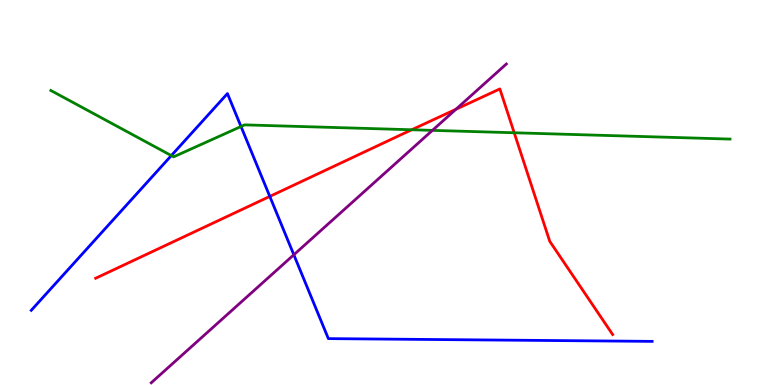[{'lines': ['blue', 'red'], 'intersections': [{'x': 3.48, 'y': 4.9}]}, {'lines': ['green', 'red'], 'intersections': [{'x': 5.31, 'y': 6.63}, {'x': 6.63, 'y': 6.55}]}, {'lines': ['purple', 'red'], 'intersections': [{'x': 5.88, 'y': 7.16}]}, {'lines': ['blue', 'green'], 'intersections': [{'x': 2.21, 'y': 5.96}, {'x': 3.11, 'y': 6.71}]}, {'lines': ['blue', 'purple'], 'intersections': [{'x': 3.79, 'y': 3.38}]}, {'lines': ['green', 'purple'], 'intersections': [{'x': 5.58, 'y': 6.61}]}]